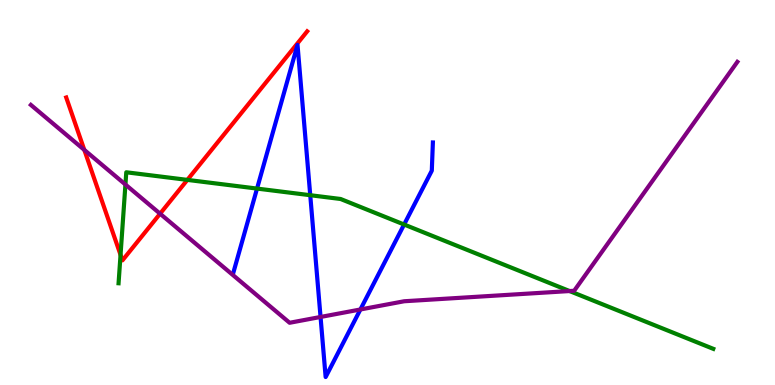[{'lines': ['blue', 'red'], 'intersections': []}, {'lines': ['green', 'red'], 'intersections': [{'x': 1.56, 'y': 3.38}, {'x': 2.42, 'y': 5.33}]}, {'lines': ['purple', 'red'], 'intersections': [{'x': 1.09, 'y': 6.11}, {'x': 2.07, 'y': 4.45}]}, {'lines': ['blue', 'green'], 'intersections': [{'x': 3.32, 'y': 5.1}, {'x': 4.0, 'y': 4.93}, {'x': 5.21, 'y': 4.17}]}, {'lines': ['blue', 'purple'], 'intersections': [{'x': 4.14, 'y': 1.77}, {'x': 4.65, 'y': 1.96}]}, {'lines': ['green', 'purple'], 'intersections': [{'x': 1.62, 'y': 5.21}, {'x': 7.35, 'y': 2.44}]}]